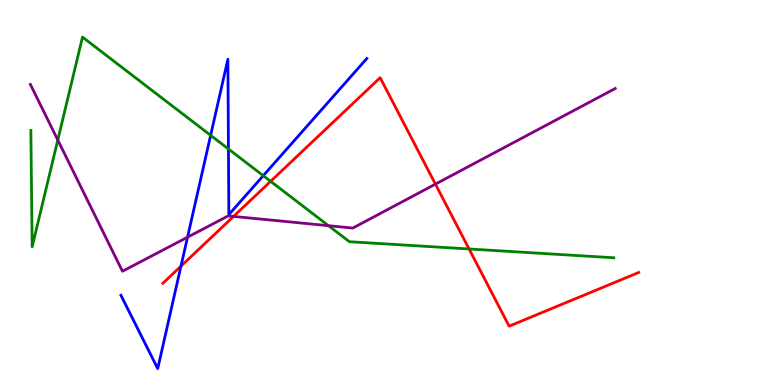[{'lines': ['blue', 'red'], 'intersections': [{'x': 2.34, 'y': 3.09}]}, {'lines': ['green', 'red'], 'intersections': [{'x': 3.49, 'y': 5.29}, {'x': 6.05, 'y': 3.53}]}, {'lines': ['purple', 'red'], 'intersections': [{'x': 3.01, 'y': 4.38}, {'x': 5.62, 'y': 5.22}]}, {'lines': ['blue', 'green'], 'intersections': [{'x': 2.72, 'y': 6.48}, {'x': 2.95, 'y': 6.13}, {'x': 3.4, 'y': 5.44}]}, {'lines': ['blue', 'purple'], 'intersections': [{'x': 2.42, 'y': 3.84}]}, {'lines': ['green', 'purple'], 'intersections': [{'x': 0.746, 'y': 6.36}, {'x': 4.24, 'y': 4.14}]}]